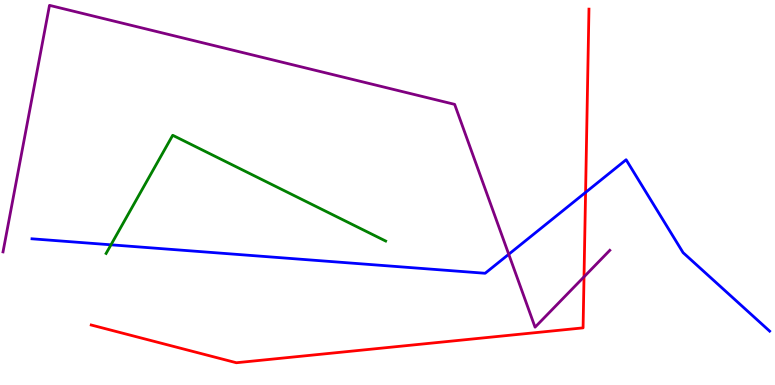[{'lines': ['blue', 'red'], 'intersections': [{'x': 7.56, 'y': 5.0}]}, {'lines': ['green', 'red'], 'intersections': []}, {'lines': ['purple', 'red'], 'intersections': [{'x': 7.54, 'y': 2.81}]}, {'lines': ['blue', 'green'], 'intersections': [{'x': 1.43, 'y': 3.64}]}, {'lines': ['blue', 'purple'], 'intersections': [{'x': 6.56, 'y': 3.4}]}, {'lines': ['green', 'purple'], 'intersections': []}]